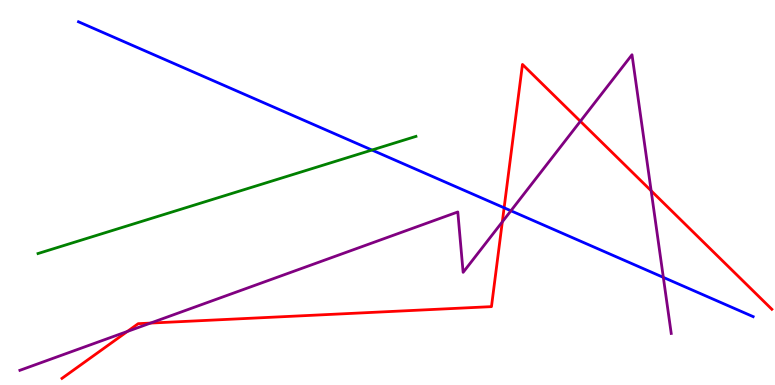[{'lines': ['blue', 'red'], 'intersections': [{'x': 6.5, 'y': 4.6}]}, {'lines': ['green', 'red'], 'intersections': []}, {'lines': ['purple', 'red'], 'intersections': [{'x': 1.64, 'y': 1.39}, {'x': 1.94, 'y': 1.61}, {'x': 6.48, 'y': 4.24}, {'x': 7.49, 'y': 6.85}, {'x': 8.4, 'y': 5.04}]}, {'lines': ['blue', 'green'], 'intersections': [{'x': 4.8, 'y': 6.1}]}, {'lines': ['blue', 'purple'], 'intersections': [{'x': 6.59, 'y': 4.53}, {'x': 8.56, 'y': 2.8}]}, {'lines': ['green', 'purple'], 'intersections': []}]